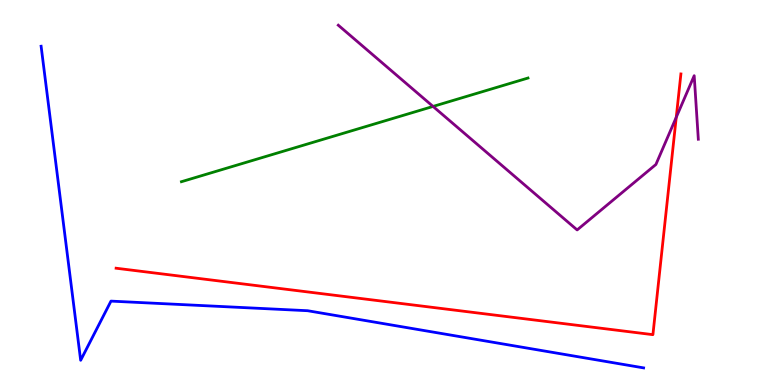[{'lines': ['blue', 'red'], 'intersections': []}, {'lines': ['green', 'red'], 'intersections': []}, {'lines': ['purple', 'red'], 'intersections': [{'x': 8.73, 'y': 6.95}]}, {'lines': ['blue', 'green'], 'intersections': []}, {'lines': ['blue', 'purple'], 'intersections': []}, {'lines': ['green', 'purple'], 'intersections': [{'x': 5.59, 'y': 7.24}]}]